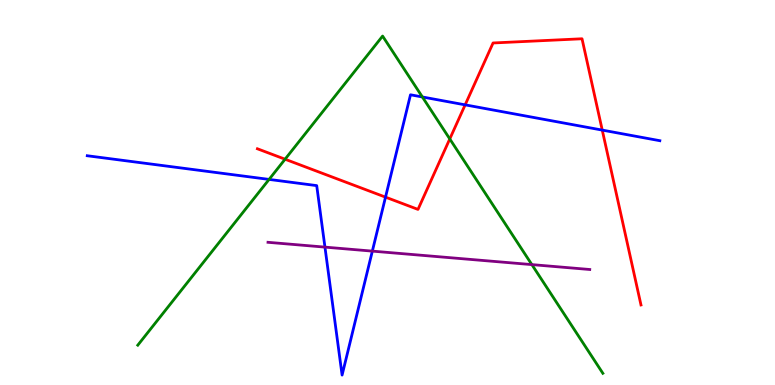[{'lines': ['blue', 'red'], 'intersections': [{'x': 4.97, 'y': 4.88}, {'x': 6.0, 'y': 7.28}, {'x': 7.77, 'y': 6.62}]}, {'lines': ['green', 'red'], 'intersections': [{'x': 3.68, 'y': 5.86}, {'x': 5.8, 'y': 6.39}]}, {'lines': ['purple', 'red'], 'intersections': []}, {'lines': ['blue', 'green'], 'intersections': [{'x': 3.47, 'y': 5.34}, {'x': 5.45, 'y': 7.48}]}, {'lines': ['blue', 'purple'], 'intersections': [{'x': 4.19, 'y': 3.58}, {'x': 4.8, 'y': 3.48}]}, {'lines': ['green', 'purple'], 'intersections': [{'x': 6.86, 'y': 3.13}]}]